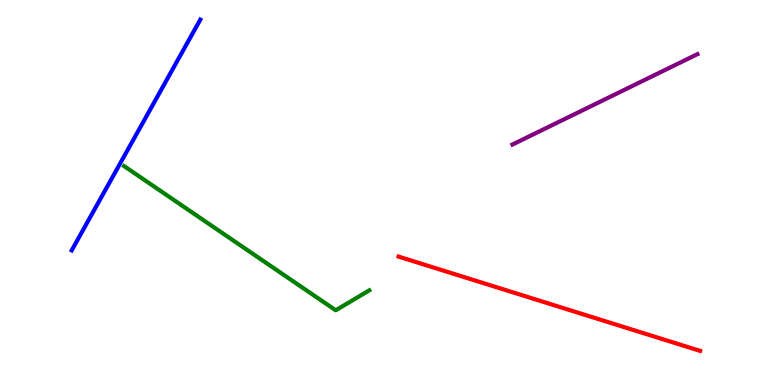[{'lines': ['blue', 'red'], 'intersections': []}, {'lines': ['green', 'red'], 'intersections': []}, {'lines': ['purple', 'red'], 'intersections': []}, {'lines': ['blue', 'green'], 'intersections': []}, {'lines': ['blue', 'purple'], 'intersections': []}, {'lines': ['green', 'purple'], 'intersections': []}]